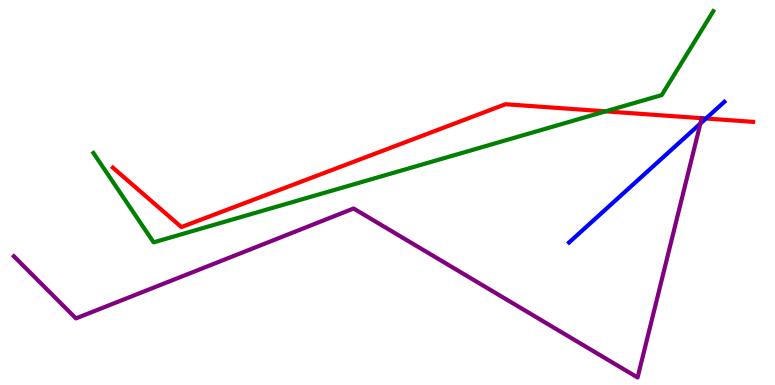[{'lines': ['blue', 'red'], 'intersections': [{'x': 9.11, 'y': 6.92}]}, {'lines': ['green', 'red'], 'intersections': [{'x': 7.81, 'y': 7.11}]}, {'lines': ['purple', 'red'], 'intersections': []}, {'lines': ['blue', 'green'], 'intersections': []}, {'lines': ['blue', 'purple'], 'intersections': [{'x': 9.04, 'y': 6.79}]}, {'lines': ['green', 'purple'], 'intersections': []}]